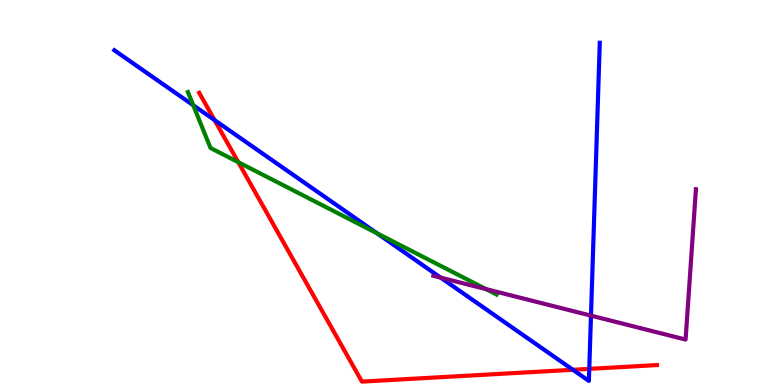[{'lines': ['blue', 'red'], 'intersections': [{'x': 2.77, 'y': 6.88}, {'x': 7.39, 'y': 0.395}, {'x': 7.6, 'y': 0.419}]}, {'lines': ['green', 'red'], 'intersections': [{'x': 3.07, 'y': 5.79}]}, {'lines': ['purple', 'red'], 'intersections': []}, {'lines': ['blue', 'green'], 'intersections': [{'x': 2.49, 'y': 7.27}, {'x': 4.86, 'y': 3.94}]}, {'lines': ['blue', 'purple'], 'intersections': [{'x': 5.69, 'y': 2.79}, {'x': 7.63, 'y': 1.8}]}, {'lines': ['green', 'purple'], 'intersections': [{'x': 6.27, 'y': 2.49}]}]